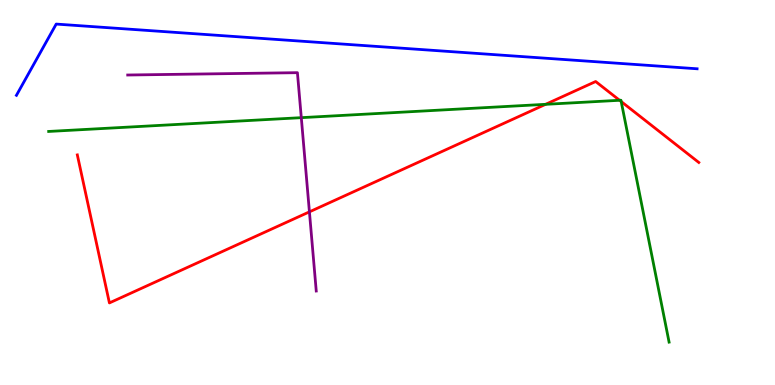[{'lines': ['blue', 'red'], 'intersections': []}, {'lines': ['green', 'red'], 'intersections': [{'x': 7.04, 'y': 7.29}, {'x': 7.99, 'y': 7.4}, {'x': 8.02, 'y': 7.36}]}, {'lines': ['purple', 'red'], 'intersections': [{'x': 3.99, 'y': 4.5}]}, {'lines': ['blue', 'green'], 'intersections': []}, {'lines': ['blue', 'purple'], 'intersections': []}, {'lines': ['green', 'purple'], 'intersections': [{'x': 3.89, 'y': 6.94}]}]